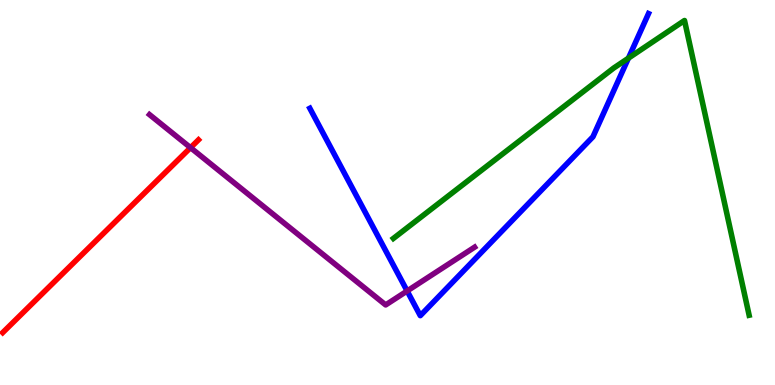[{'lines': ['blue', 'red'], 'intersections': []}, {'lines': ['green', 'red'], 'intersections': []}, {'lines': ['purple', 'red'], 'intersections': [{'x': 2.46, 'y': 6.16}]}, {'lines': ['blue', 'green'], 'intersections': [{'x': 8.11, 'y': 8.49}]}, {'lines': ['blue', 'purple'], 'intersections': [{'x': 5.25, 'y': 2.44}]}, {'lines': ['green', 'purple'], 'intersections': []}]